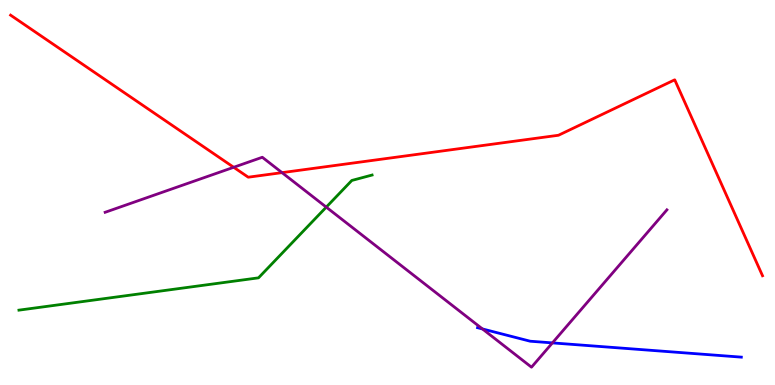[{'lines': ['blue', 'red'], 'intersections': []}, {'lines': ['green', 'red'], 'intersections': []}, {'lines': ['purple', 'red'], 'intersections': [{'x': 3.02, 'y': 5.65}, {'x': 3.64, 'y': 5.52}]}, {'lines': ['blue', 'green'], 'intersections': []}, {'lines': ['blue', 'purple'], 'intersections': [{'x': 6.23, 'y': 1.46}, {'x': 7.13, 'y': 1.09}]}, {'lines': ['green', 'purple'], 'intersections': [{'x': 4.21, 'y': 4.62}]}]